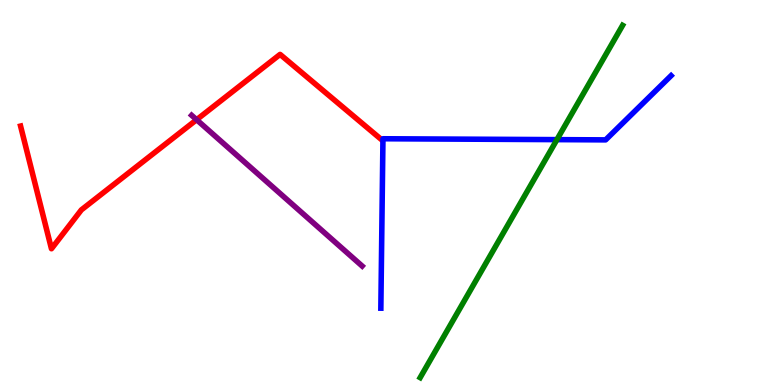[{'lines': ['blue', 'red'], 'intersections': []}, {'lines': ['green', 'red'], 'intersections': []}, {'lines': ['purple', 'red'], 'intersections': [{'x': 2.54, 'y': 6.89}]}, {'lines': ['blue', 'green'], 'intersections': [{'x': 7.19, 'y': 6.37}]}, {'lines': ['blue', 'purple'], 'intersections': []}, {'lines': ['green', 'purple'], 'intersections': []}]